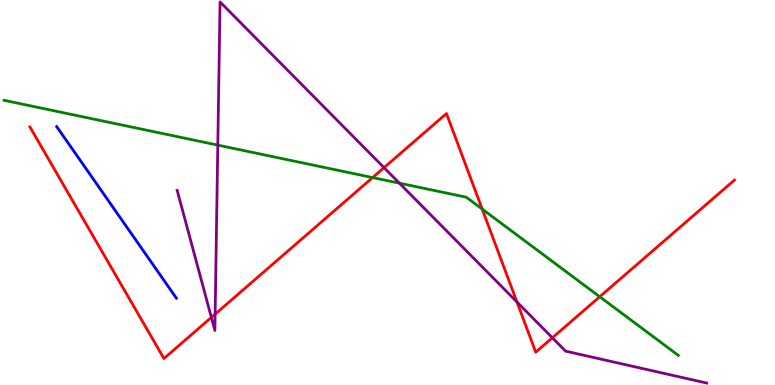[{'lines': ['blue', 'red'], 'intersections': []}, {'lines': ['green', 'red'], 'intersections': [{'x': 4.81, 'y': 5.39}, {'x': 6.22, 'y': 4.57}, {'x': 7.74, 'y': 2.29}]}, {'lines': ['purple', 'red'], 'intersections': [{'x': 2.73, 'y': 1.76}, {'x': 2.78, 'y': 1.84}, {'x': 4.96, 'y': 5.65}, {'x': 6.67, 'y': 2.16}, {'x': 7.13, 'y': 1.23}]}, {'lines': ['blue', 'green'], 'intersections': []}, {'lines': ['blue', 'purple'], 'intersections': []}, {'lines': ['green', 'purple'], 'intersections': [{'x': 2.81, 'y': 6.23}, {'x': 5.15, 'y': 5.24}]}]